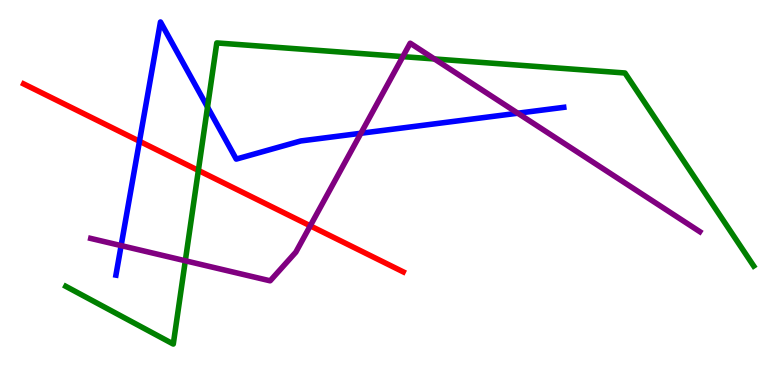[{'lines': ['blue', 'red'], 'intersections': [{'x': 1.8, 'y': 6.33}]}, {'lines': ['green', 'red'], 'intersections': [{'x': 2.56, 'y': 5.57}]}, {'lines': ['purple', 'red'], 'intersections': [{'x': 4.0, 'y': 4.13}]}, {'lines': ['blue', 'green'], 'intersections': [{'x': 2.68, 'y': 7.22}]}, {'lines': ['blue', 'purple'], 'intersections': [{'x': 1.56, 'y': 3.62}, {'x': 4.66, 'y': 6.54}, {'x': 6.68, 'y': 7.06}]}, {'lines': ['green', 'purple'], 'intersections': [{'x': 2.39, 'y': 3.23}, {'x': 5.2, 'y': 8.53}, {'x': 5.61, 'y': 8.47}]}]